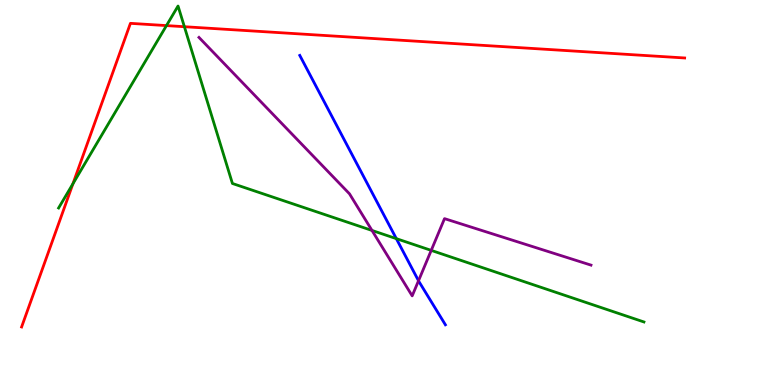[{'lines': ['blue', 'red'], 'intersections': []}, {'lines': ['green', 'red'], 'intersections': [{'x': 0.941, 'y': 5.23}, {'x': 2.15, 'y': 9.34}, {'x': 2.38, 'y': 9.31}]}, {'lines': ['purple', 'red'], 'intersections': []}, {'lines': ['blue', 'green'], 'intersections': [{'x': 5.11, 'y': 3.8}]}, {'lines': ['blue', 'purple'], 'intersections': [{'x': 5.4, 'y': 2.71}]}, {'lines': ['green', 'purple'], 'intersections': [{'x': 4.8, 'y': 4.01}, {'x': 5.56, 'y': 3.5}]}]